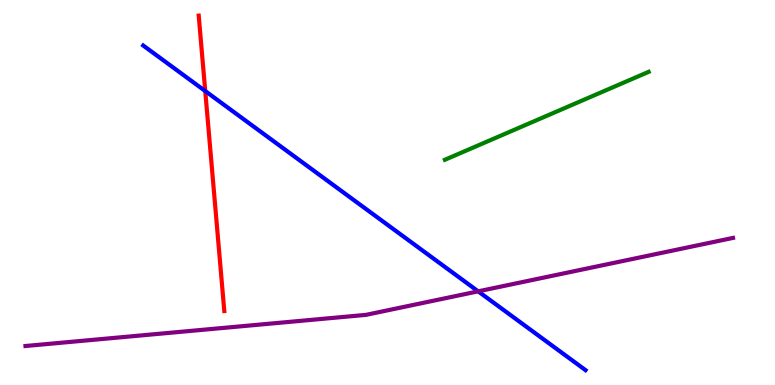[{'lines': ['blue', 'red'], 'intersections': [{'x': 2.65, 'y': 7.64}]}, {'lines': ['green', 'red'], 'intersections': []}, {'lines': ['purple', 'red'], 'intersections': []}, {'lines': ['blue', 'green'], 'intersections': []}, {'lines': ['blue', 'purple'], 'intersections': [{'x': 6.17, 'y': 2.43}]}, {'lines': ['green', 'purple'], 'intersections': []}]